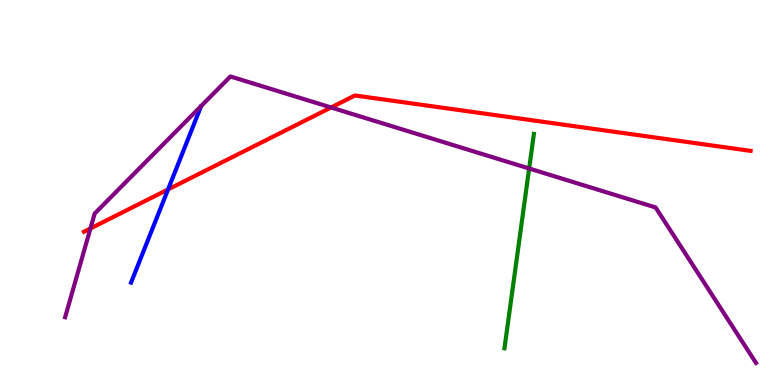[{'lines': ['blue', 'red'], 'intersections': [{'x': 2.17, 'y': 5.08}]}, {'lines': ['green', 'red'], 'intersections': []}, {'lines': ['purple', 'red'], 'intersections': [{'x': 1.17, 'y': 4.07}, {'x': 4.27, 'y': 7.21}]}, {'lines': ['blue', 'green'], 'intersections': []}, {'lines': ['blue', 'purple'], 'intersections': []}, {'lines': ['green', 'purple'], 'intersections': [{'x': 6.83, 'y': 5.62}]}]